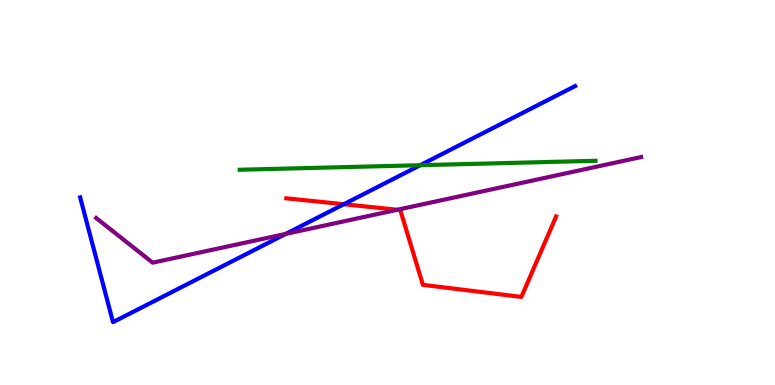[{'lines': ['blue', 'red'], 'intersections': [{'x': 4.44, 'y': 4.69}]}, {'lines': ['green', 'red'], 'intersections': []}, {'lines': ['purple', 'red'], 'intersections': [{'x': 5.13, 'y': 4.55}]}, {'lines': ['blue', 'green'], 'intersections': [{'x': 5.42, 'y': 5.71}]}, {'lines': ['blue', 'purple'], 'intersections': [{'x': 3.69, 'y': 3.92}]}, {'lines': ['green', 'purple'], 'intersections': []}]